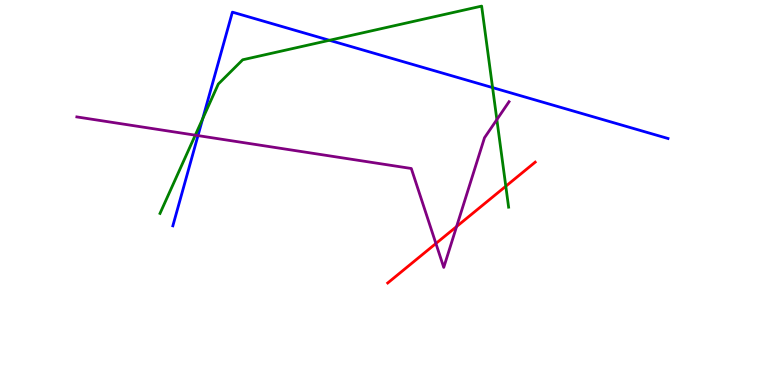[{'lines': ['blue', 'red'], 'intersections': []}, {'lines': ['green', 'red'], 'intersections': [{'x': 6.53, 'y': 5.16}]}, {'lines': ['purple', 'red'], 'intersections': [{'x': 5.62, 'y': 3.68}, {'x': 5.89, 'y': 4.12}]}, {'lines': ['blue', 'green'], 'intersections': [{'x': 2.62, 'y': 6.92}, {'x': 4.25, 'y': 8.95}, {'x': 6.36, 'y': 7.72}]}, {'lines': ['blue', 'purple'], 'intersections': [{'x': 2.55, 'y': 6.48}]}, {'lines': ['green', 'purple'], 'intersections': [{'x': 2.52, 'y': 6.49}, {'x': 6.41, 'y': 6.89}]}]